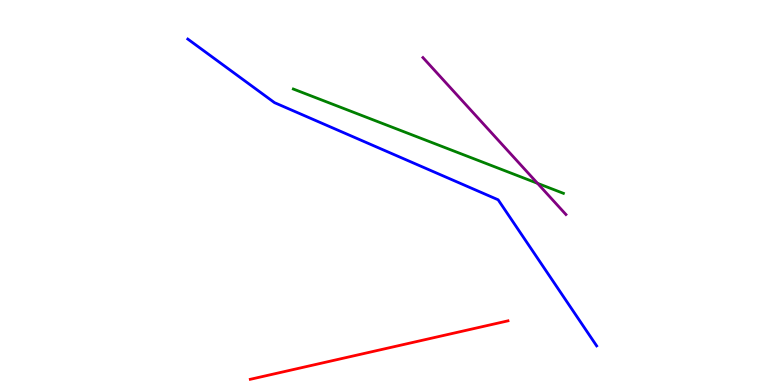[{'lines': ['blue', 'red'], 'intersections': []}, {'lines': ['green', 'red'], 'intersections': []}, {'lines': ['purple', 'red'], 'intersections': []}, {'lines': ['blue', 'green'], 'intersections': []}, {'lines': ['blue', 'purple'], 'intersections': []}, {'lines': ['green', 'purple'], 'intersections': [{'x': 6.94, 'y': 5.24}]}]